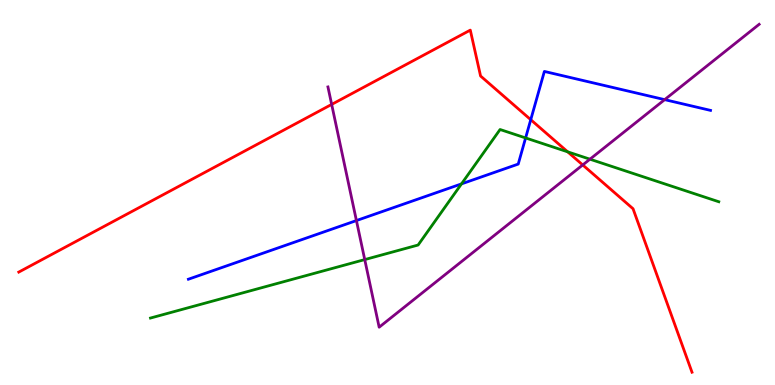[{'lines': ['blue', 'red'], 'intersections': [{'x': 6.85, 'y': 6.89}]}, {'lines': ['green', 'red'], 'intersections': [{'x': 7.32, 'y': 6.06}]}, {'lines': ['purple', 'red'], 'intersections': [{'x': 4.28, 'y': 7.29}, {'x': 7.52, 'y': 5.72}]}, {'lines': ['blue', 'green'], 'intersections': [{'x': 5.95, 'y': 5.22}, {'x': 6.78, 'y': 6.42}]}, {'lines': ['blue', 'purple'], 'intersections': [{'x': 4.6, 'y': 4.27}, {'x': 8.58, 'y': 7.41}]}, {'lines': ['green', 'purple'], 'intersections': [{'x': 4.71, 'y': 3.26}, {'x': 7.61, 'y': 5.87}]}]